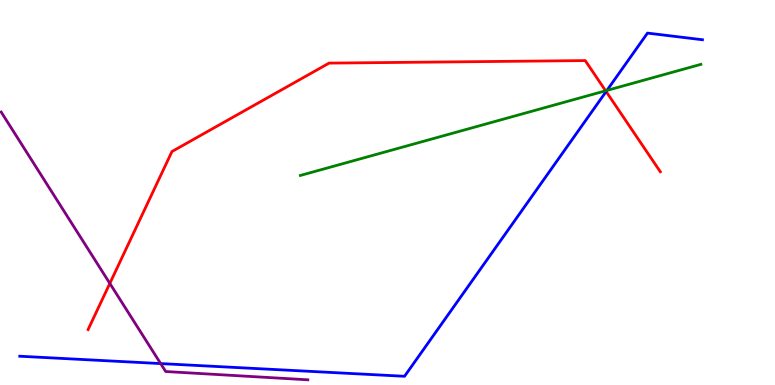[{'lines': ['blue', 'red'], 'intersections': [{'x': 7.82, 'y': 7.62}]}, {'lines': ['green', 'red'], 'intersections': [{'x': 7.81, 'y': 7.64}]}, {'lines': ['purple', 'red'], 'intersections': [{'x': 1.42, 'y': 2.64}]}, {'lines': ['blue', 'green'], 'intersections': [{'x': 7.83, 'y': 7.65}]}, {'lines': ['blue', 'purple'], 'intersections': [{'x': 2.07, 'y': 0.557}]}, {'lines': ['green', 'purple'], 'intersections': []}]